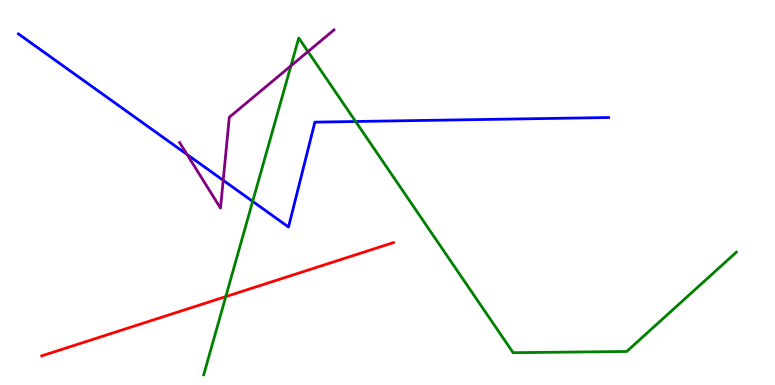[{'lines': ['blue', 'red'], 'intersections': []}, {'lines': ['green', 'red'], 'intersections': [{'x': 2.91, 'y': 2.3}]}, {'lines': ['purple', 'red'], 'intersections': []}, {'lines': ['blue', 'green'], 'intersections': [{'x': 3.26, 'y': 4.77}, {'x': 4.59, 'y': 6.84}]}, {'lines': ['blue', 'purple'], 'intersections': [{'x': 2.41, 'y': 5.99}, {'x': 2.88, 'y': 5.32}]}, {'lines': ['green', 'purple'], 'intersections': [{'x': 3.75, 'y': 8.29}, {'x': 3.97, 'y': 8.66}]}]